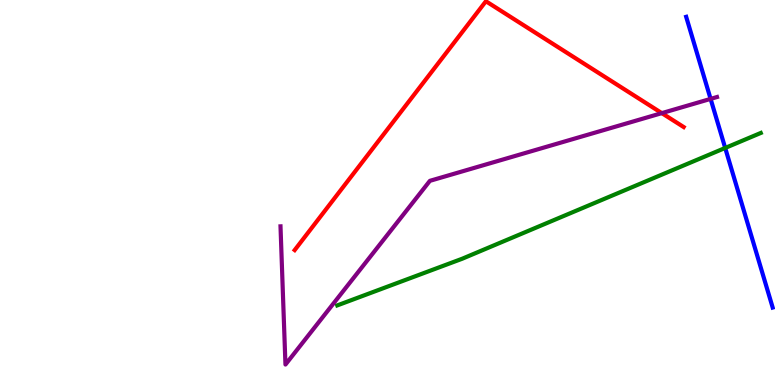[{'lines': ['blue', 'red'], 'intersections': []}, {'lines': ['green', 'red'], 'intersections': []}, {'lines': ['purple', 'red'], 'intersections': [{'x': 8.54, 'y': 7.06}]}, {'lines': ['blue', 'green'], 'intersections': [{'x': 9.36, 'y': 6.16}]}, {'lines': ['blue', 'purple'], 'intersections': [{'x': 9.17, 'y': 7.43}]}, {'lines': ['green', 'purple'], 'intersections': []}]